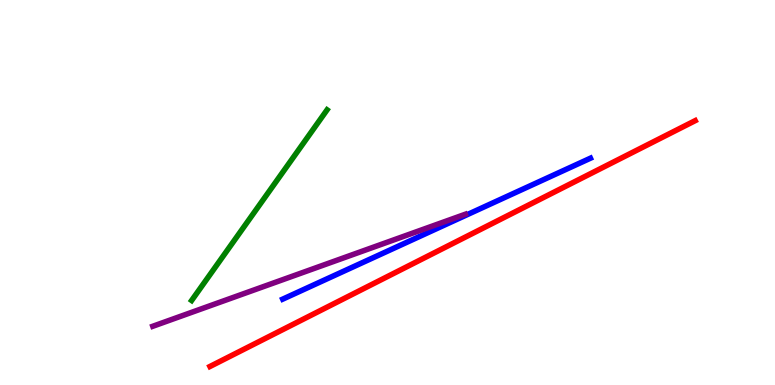[{'lines': ['blue', 'red'], 'intersections': []}, {'lines': ['green', 'red'], 'intersections': []}, {'lines': ['purple', 'red'], 'intersections': []}, {'lines': ['blue', 'green'], 'intersections': []}, {'lines': ['blue', 'purple'], 'intersections': []}, {'lines': ['green', 'purple'], 'intersections': []}]